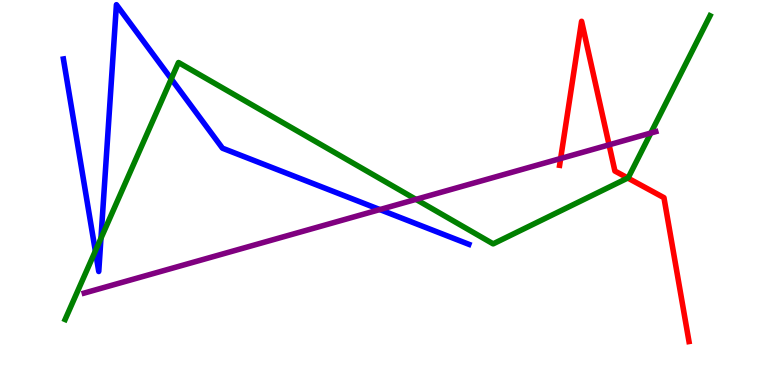[{'lines': ['blue', 'red'], 'intersections': []}, {'lines': ['green', 'red'], 'intersections': [{'x': 8.1, 'y': 5.38}]}, {'lines': ['purple', 'red'], 'intersections': [{'x': 7.23, 'y': 5.88}, {'x': 7.86, 'y': 6.24}]}, {'lines': ['blue', 'green'], 'intersections': [{'x': 1.23, 'y': 3.48}, {'x': 1.3, 'y': 3.81}, {'x': 2.21, 'y': 7.95}]}, {'lines': ['blue', 'purple'], 'intersections': [{'x': 4.9, 'y': 4.56}]}, {'lines': ['green', 'purple'], 'intersections': [{'x': 5.37, 'y': 4.82}, {'x': 8.4, 'y': 6.54}]}]